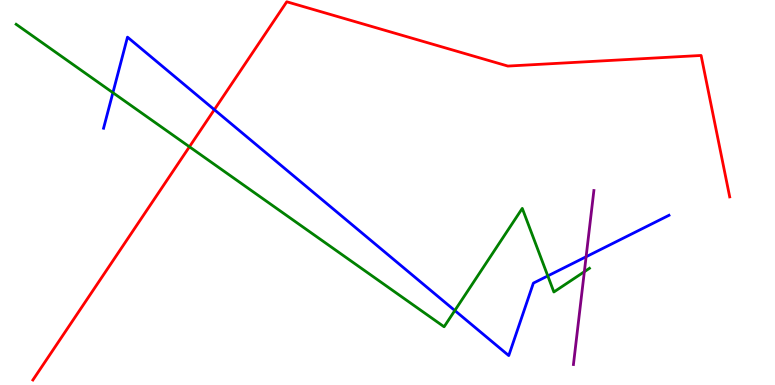[{'lines': ['blue', 'red'], 'intersections': [{'x': 2.77, 'y': 7.15}]}, {'lines': ['green', 'red'], 'intersections': [{'x': 2.44, 'y': 6.19}]}, {'lines': ['purple', 'red'], 'intersections': []}, {'lines': ['blue', 'green'], 'intersections': [{'x': 1.46, 'y': 7.59}, {'x': 5.87, 'y': 1.93}, {'x': 7.07, 'y': 2.83}]}, {'lines': ['blue', 'purple'], 'intersections': [{'x': 7.56, 'y': 3.33}]}, {'lines': ['green', 'purple'], 'intersections': [{'x': 7.54, 'y': 2.94}]}]